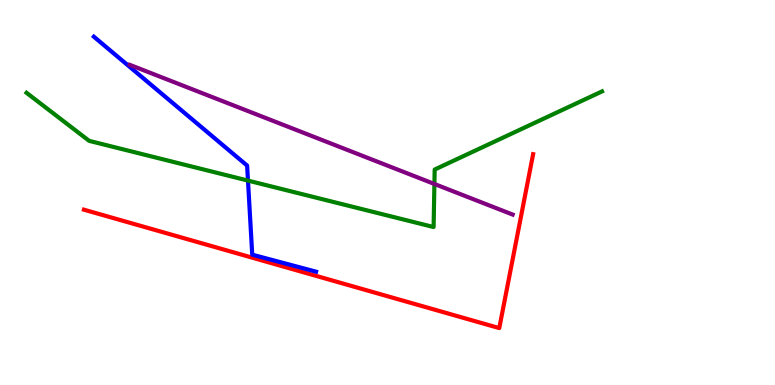[{'lines': ['blue', 'red'], 'intersections': []}, {'lines': ['green', 'red'], 'intersections': []}, {'lines': ['purple', 'red'], 'intersections': []}, {'lines': ['blue', 'green'], 'intersections': [{'x': 3.2, 'y': 5.31}]}, {'lines': ['blue', 'purple'], 'intersections': []}, {'lines': ['green', 'purple'], 'intersections': [{'x': 5.61, 'y': 5.22}]}]